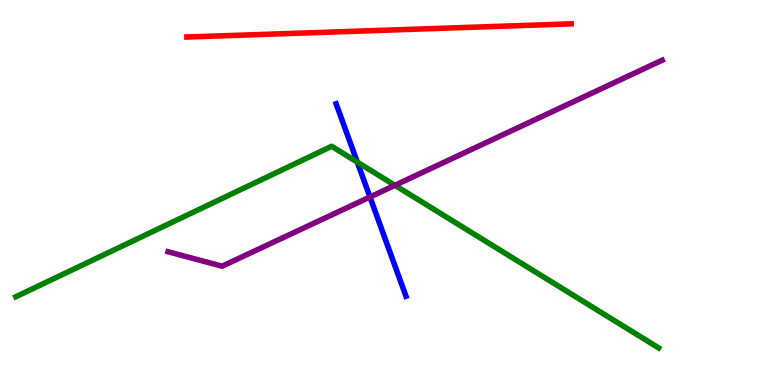[{'lines': ['blue', 'red'], 'intersections': []}, {'lines': ['green', 'red'], 'intersections': []}, {'lines': ['purple', 'red'], 'intersections': []}, {'lines': ['blue', 'green'], 'intersections': [{'x': 4.61, 'y': 5.79}]}, {'lines': ['blue', 'purple'], 'intersections': [{'x': 4.77, 'y': 4.88}]}, {'lines': ['green', 'purple'], 'intersections': [{'x': 5.1, 'y': 5.19}]}]